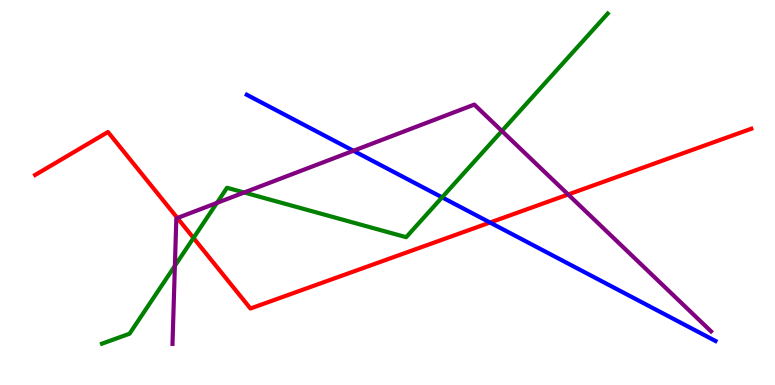[{'lines': ['blue', 'red'], 'intersections': [{'x': 6.32, 'y': 4.22}]}, {'lines': ['green', 'red'], 'intersections': [{'x': 2.5, 'y': 3.82}]}, {'lines': ['purple', 'red'], 'intersections': [{'x': 2.29, 'y': 4.34}, {'x': 7.33, 'y': 4.95}]}, {'lines': ['blue', 'green'], 'intersections': [{'x': 5.7, 'y': 4.87}]}, {'lines': ['blue', 'purple'], 'intersections': [{'x': 4.56, 'y': 6.08}]}, {'lines': ['green', 'purple'], 'intersections': [{'x': 2.26, 'y': 3.09}, {'x': 2.8, 'y': 4.73}, {'x': 3.15, 'y': 5.0}, {'x': 6.48, 'y': 6.6}]}]